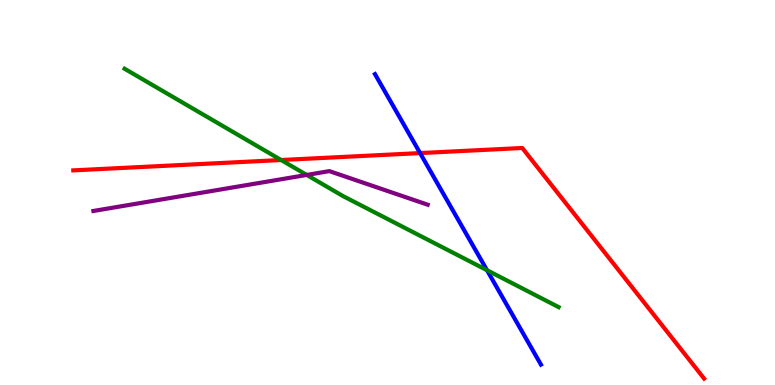[{'lines': ['blue', 'red'], 'intersections': [{'x': 5.42, 'y': 6.02}]}, {'lines': ['green', 'red'], 'intersections': [{'x': 3.63, 'y': 5.84}]}, {'lines': ['purple', 'red'], 'intersections': []}, {'lines': ['blue', 'green'], 'intersections': [{'x': 6.28, 'y': 2.98}]}, {'lines': ['blue', 'purple'], 'intersections': []}, {'lines': ['green', 'purple'], 'intersections': [{'x': 3.96, 'y': 5.46}]}]